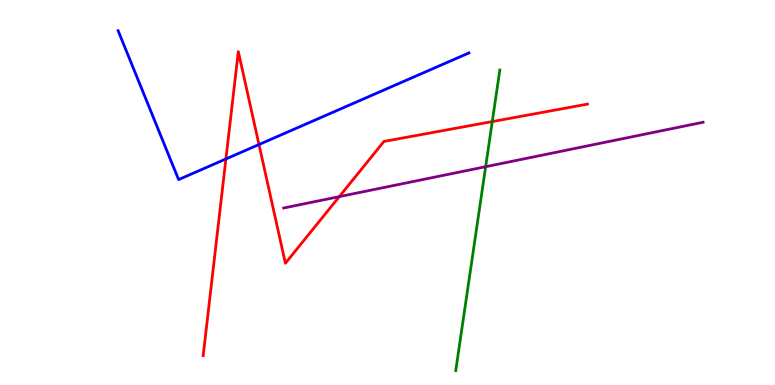[{'lines': ['blue', 'red'], 'intersections': [{'x': 2.91, 'y': 5.87}, {'x': 3.34, 'y': 6.25}]}, {'lines': ['green', 'red'], 'intersections': [{'x': 6.35, 'y': 6.84}]}, {'lines': ['purple', 'red'], 'intersections': [{'x': 4.38, 'y': 4.89}]}, {'lines': ['blue', 'green'], 'intersections': []}, {'lines': ['blue', 'purple'], 'intersections': []}, {'lines': ['green', 'purple'], 'intersections': [{'x': 6.27, 'y': 5.67}]}]